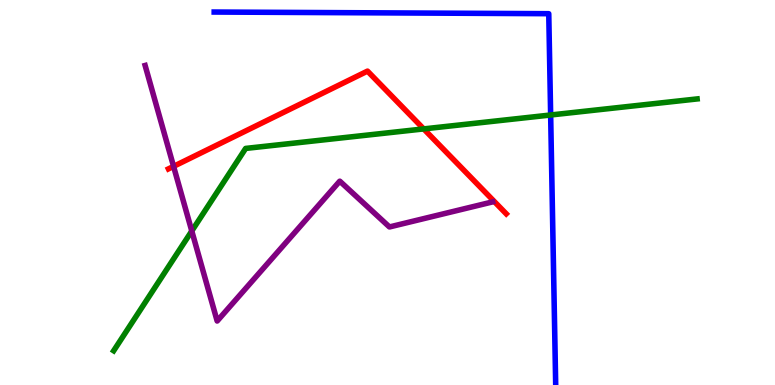[{'lines': ['blue', 'red'], 'intersections': []}, {'lines': ['green', 'red'], 'intersections': [{'x': 5.47, 'y': 6.65}]}, {'lines': ['purple', 'red'], 'intersections': [{'x': 2.24, 'y': 5.68}]}, {'lines': ['blue', 'green'], 'intersections': [{'x': 7.11, 'y': 7.01}]}, {'lines': ['blue', 'purple'], 'intersections': []}, {'lines': ['green', 'purple'], 'intersections': [{'x': 2.47, 'y': 4.0}]}]